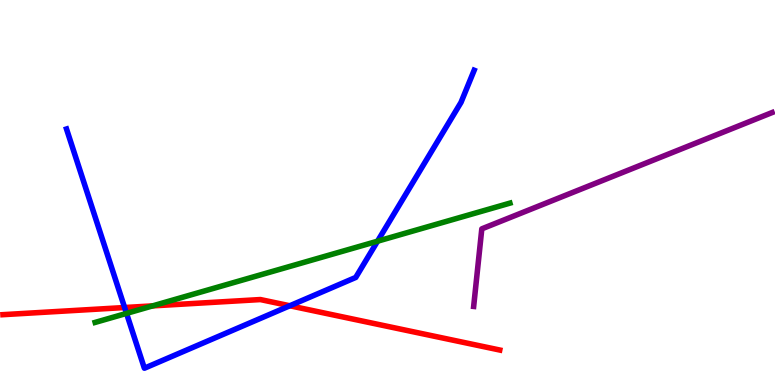[{'lines': ['blue', 'red'], 'intersections': [{'x': 1.61, 'y': 2.01}, {'x': 3.74, 'y': 2.06}]}, {'lines': ['green', 'red'], 'intersections': [{'x': 1.97, 'y': 2.05}]}, {'lines': ['purple', 'red'], 'intersections': []}, {'lines': ['blue', 'green'], 'intersections': [{'x': 1.63, 'y': 1.86}, {'x': 4.87, 'y': 3.73}]}, {'lines': ['blue', 'purple'], 'intersections': []}, {'lines': ['green', 'purple'], 'intersections': []}]